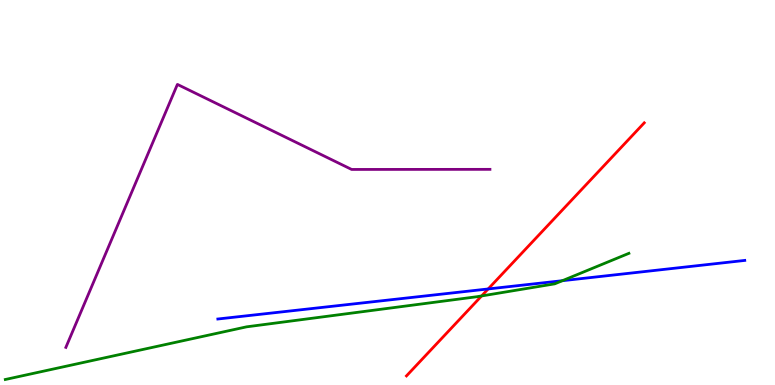[{'lines': ['blue', 'red'], 'intersections': [{'x': 6.3, 'y': 2.49}]}, {'lines': ['green', 'red'], 'intersections': [{'x': 6.21, 'y': 2.31}]}, {'lines': ['purple', 'red'], 'intersections': []}, {'lines': ['blue', 'green'], 'intersections': [{'x': 7.26, 'y': 2.71}]}, {'lines': ['blue', 'purple'], 'intersections': []}, {'lines': ['green', 'purple'], 'intersections': []}]